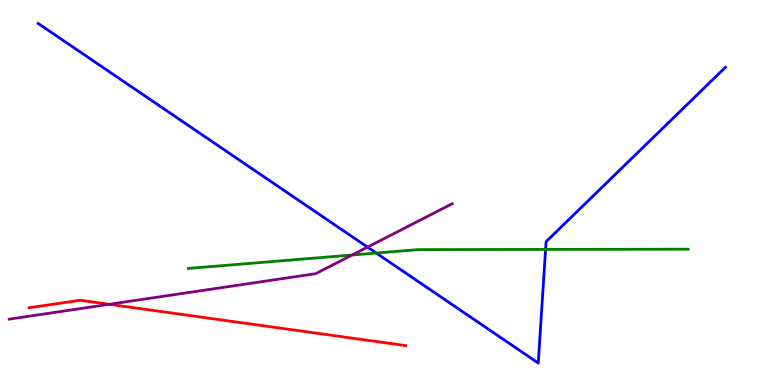[{'lines': ['blue', 'red'], 'intersections': []}, {'lines': ['green', 'red'], 'intersections': []}, {'lines': ['purple', 'red'], 'intersections': [{'x': 1.41, 'y': 2.1}]}, {'lines': ['blue', 'green'], 'intersections': [{'x': 4.85, 'y': 3.43}, {'x': 7.04, 'y': 3.52}]}, {'lines': ['blue', 'purple'], 'intersections': [{'x': 4.74, 'y': 3.58}]}, {'lines': ['green', 'purple'], 'intersections': [{'x': 4.54, 'y': 3.38}]}]